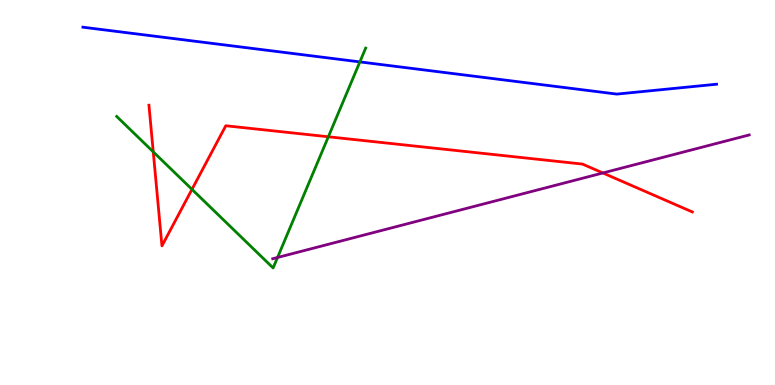[{'lines': ['blue', 'red'], 'intersections': []}, {'lines': ['green', 'red'], 'intersections': [{'x': 1.98, 'y': 6.06}, {'x': 2.48, 'y': 5.08}, {'x': 4.24, 'y': 6.45}]}, {'lines': ['purple', 'red'], 'intersections': [{'x': 7.78, 'y': 5.51}]}, {'lines': ['blue', 'green'], 'intersections': [{'x': 4.64, 'y': 8.39}]}, {'lines': ['blue', 'purple'], 'intersections': []}, {'lines': ['green', 'purple'], 'intersections': [{'x': 3.58, 'y': 3.31}]}]